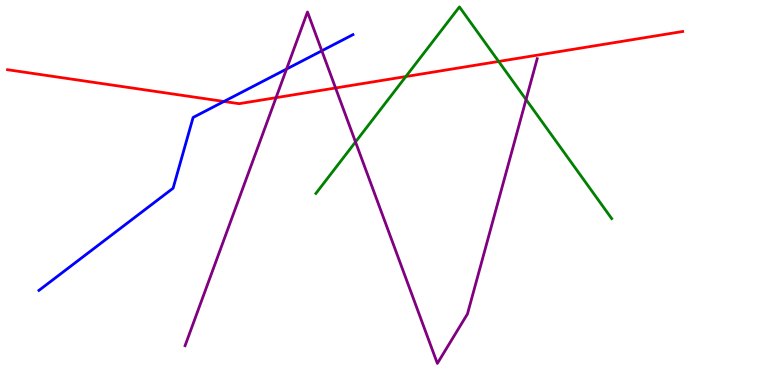[{'lines': ['blue', 'red'], 'intersections': [{'x': 2.89, 'y': 7.36}]}, {'lines': ['green', 'red'], 'intersections': [{'x': 5.24, 'y': 8.01}, {'x': 6.43, 'y': 8.4}]}, {'lines': ['purple', 'red'], 'intersections': [{'x': 3.56, 'y': 7.46}, {'x': 4.33, 'y': 7.71}]}, {'lines': ['blue', 'green'], 'intersections': []}, {'lines': ['blue', 'purple'], 'intersections': [{'x': 3.7, 'y': 8.21}, {'x': 4.15, 'y': 8.68}]}, {'lines': ['green', 'purple'], 'intersections': [{'x': 4.59, 'y': 6.31}, {'x': 6.79, 'y': 7.41}]}]